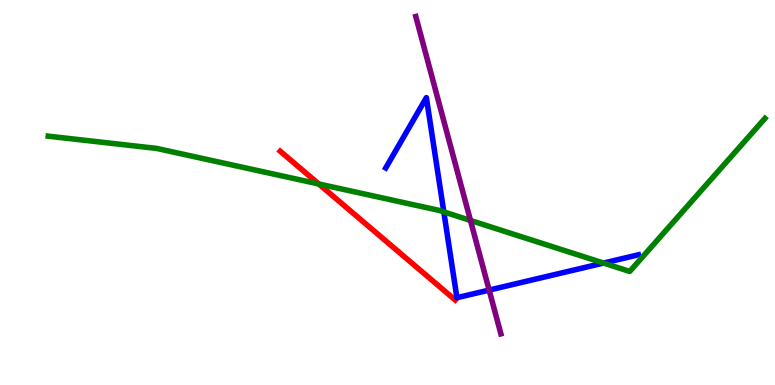[{'lines': ['blue', 'red'], 'intersections': []}, {'lines': ['green', 'red'], 'intersections': [{'x': 4.11, 'y': 5.22}]}, {'lines': ['purple', 'red'], 'intersections': []}, {'lines': ['blue', 'green'], 'intersections': [{'x': 5.73, 'y': 4.5}, {'x': 7.79, 'y': 3.17}]}, {'lines': ['blue', 'purple'], 'intersections': [{'x': 6.31, 'y': 2.47}]}, {'lines': ['green', 'purple'], 'intersections': [{'x': 6.07, 'y': 4.27}]}]